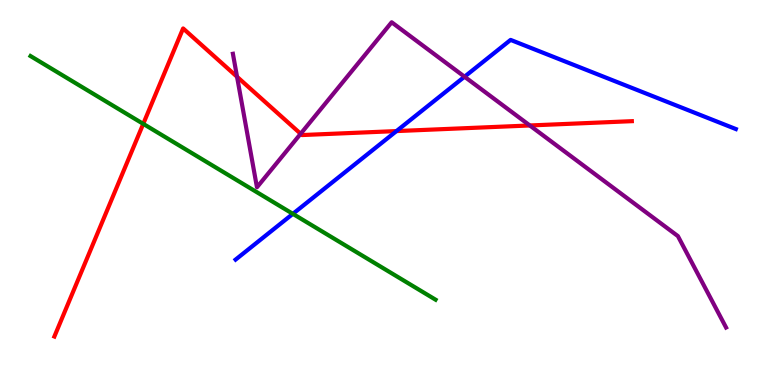[{'lines': ['blue', 'red'], 'intersections': [{'x': 5.12, 'y': 6.6}]}, {'lines': ['green', 'red'], 'intersections': [{'x': 1.85, 'y': 6.78}]}, {'lines': ['purple', 'red'], 'intersections': [{'x': 3.06, 'y': 8.01}, {'x': 3.88, 'y': 6.53}, {'x': 6.84, 'y': 6.74}]}, {'lines': ['blue', 'green'], 'intersections': [{'x': 3.78, 'y': 4.45}]}, {'lines': ['blue', 'purple'], 'intersections': [{'x': 5.99, 'y': 8.01}]}, {'lines': ['green', 'purple'], 'intersections': []}]